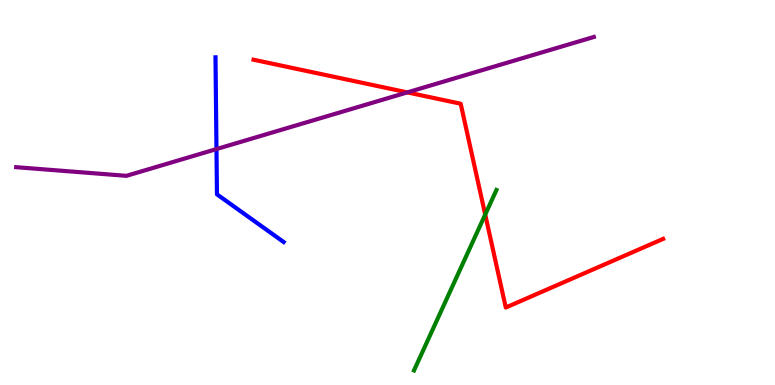[{'lines': ['blue', 'red'], 'intersections': []}, {'lines': ['green', 'red'], 'intersections': [{'x': 6.26, 'y': 4.43}]}, {'lines': ['purple', 'red'], 'intersections': [{'x': 5.26, 'y': 7.6}]}, {'lines': ['blue', 'green'], 'intersections': []}, {'lines': ['blue', 'purple'], 'intersections': [{'x': 2.79, 'y': 6.13}]}, {'lines': ['green', 'purple'], 'intersections': []}]